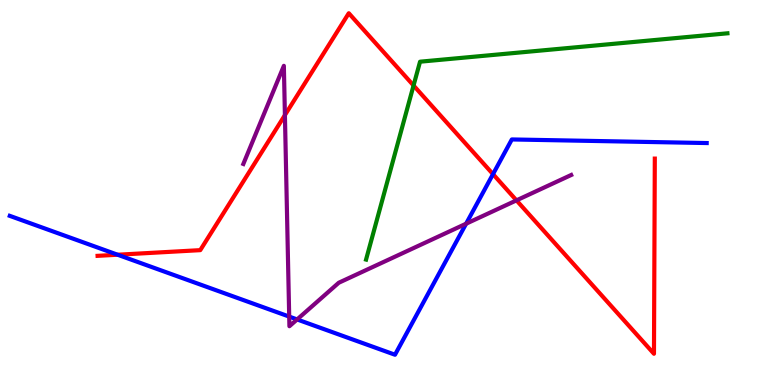[{'lines': ['blue', 'red'], 'intersections': [{'x': 1.52, 'y': 3.38}, {'x': 6.36, 'y': 5.48}]}, {'lines': ['green', 'red'], 'intersections': [{'x': 5.34, 'y': 7.78}]}, {'lines': ['purple', 'red'], 'intersections': [{'x': 3.68, 'y': 7.01}, {'x': 6.66, 'y': 4.8}]}, {'lines': ['blue', 'green'], 'intersections': []}, {'lines': ['blue', 'purple'], 'intersections': [{'x': 3.73, 'y': 1.78}, {'x': 3.83, 'y': 1.7}, {'x': 6.01, 'y': 4.19}]}, {'lines': ['green', 'purple'], 'intersections': []}]